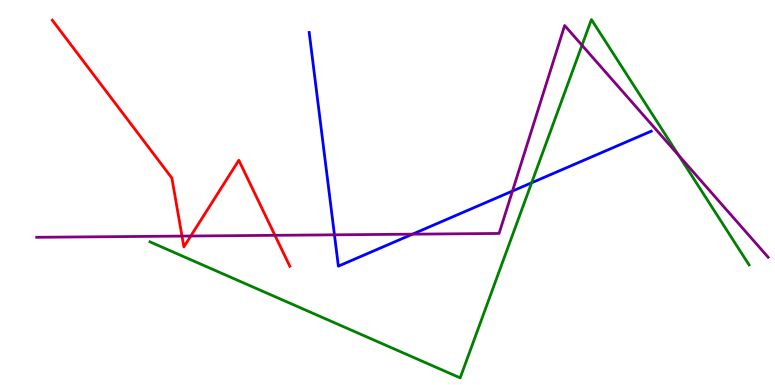[{'lines': ['blue', 'red'], 'intersections': []}, {'lines': ['green', 'red'], 'intersections': []}, {'lines': ['purple', 'red'], 'intersections': [{'x': 2.35, 'y': 3.87}, {'x': 2.46, 'y': 3.87}, {'x': 3.55, 'y': 3.89}]}, {'lines': ['blue', 'green'], 'intersections': [{'x': 6.86, 'y': 5.25}]}, {'lines': ['blue', 'purple'], 'intersections': [{'x': 4.32, 'y': 3.9}, {'x': 5.32, 'y': 3.92}, {'x': 6.61, 'y': 5.04}]}, {'lines': ['green', 'purple'], 'intersections': [{'x': 7.51, 'y': 8.82}, {'x': 8.76, 'y': 5.96}]}]